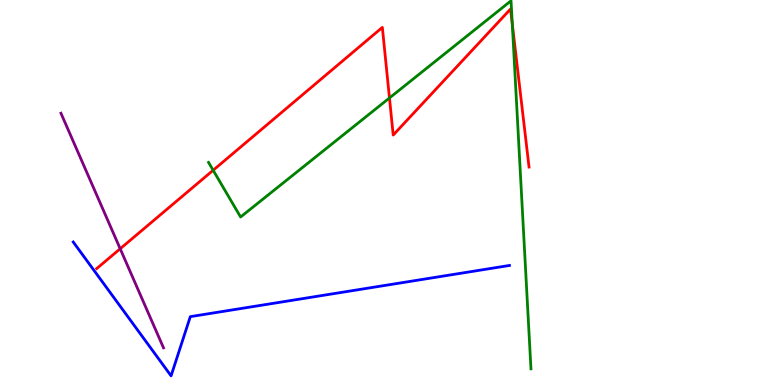[{'lines': ['blue', 'red'], 'intersections': []}, {'lines': ['green', 'red'], 'intersections': [{'x': 2.75, 'y': 5.58}, {'x': 5.03, 'y': 7.46}, {'x': 6.61, 'y': 9.37}]}, {'lines': ['purple', 'red'], 'intersections': [{'x': 1.55, 'y': 3.54}]}, {'lines': ['blue', 'green'], 'intersections': []}, {'lines': ['blue', 'purple'], 'intersections': []}, {'lines': ['green', 'purple'], 'intersections': []}]